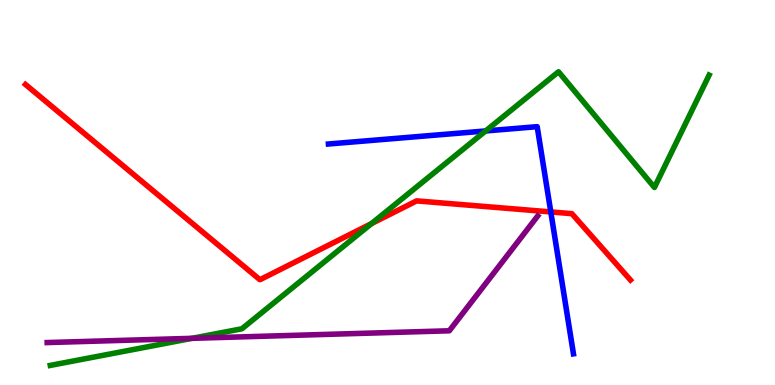[{'lines': ['blue', 'red'], 'intersections': [{'x': 7.11, 'y': 4.5}]}, {'lines': ['green', 'red'], 'intersections': [{'x': 4.79, 'y': 4.19}]}, {'lines': ['purple', 'red'], 'intersections': []}, {'lines': ['blue', 'green'], 'intersections': [{'x': 6.27, 'y': 6.6}]}, {'lines': ['blue', 'purple'], 'intersections': []}, {'lines': ['green', 'purple'], 'intersections': [{'x': 2.48, 'y': 1.21}]}]